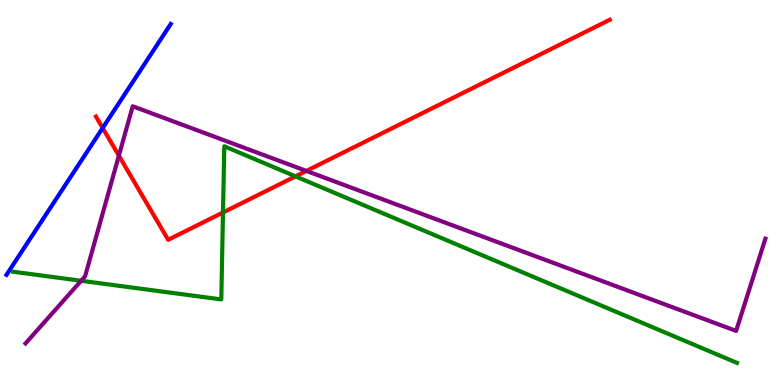[{'lines': ['blue', 'red'], 'intersections': [{'x': 1.32, 'y': 6.68}]}, {'lines': ['green', 'red'], 'intersections': [{'x': 2.88, 'y': 4.48}, {'x': 3.81, 'y': 5.42}]}, {'lines': ['purple', 'red'], 'intersections': [{'x': 1.53, 'y': 5.96}, {'x': 3.95, 'y': 5.56}]}, {'lines': ['blue', 'green'], 'intersections': []}, {'lines': ['blue', 'purple'], 'intersections': []}, {'lines': ['green', 'purple'], 'intersections': [{'x': 1.05, 'y': 2.71}]}]